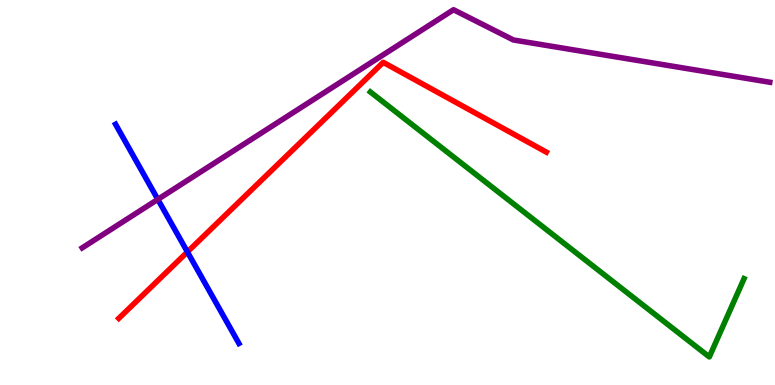[{'lines': ['blue', 'red'], 'intersections': [{'x': 2.42, 'y': 3.46}]}, {'lines': ['green', 'red'], 'intersections': []}, {'lines': ['purple', 'red'], 'intersections': []}, {'lines': ['blue', 'green'], 'intersections': []}, {'lines': ['blue', 'purple'], 'intersections': [{'x': 2.04, 'y': 4.82}]}, {'lines': ['green', 'purple'], 'intersections': []}]